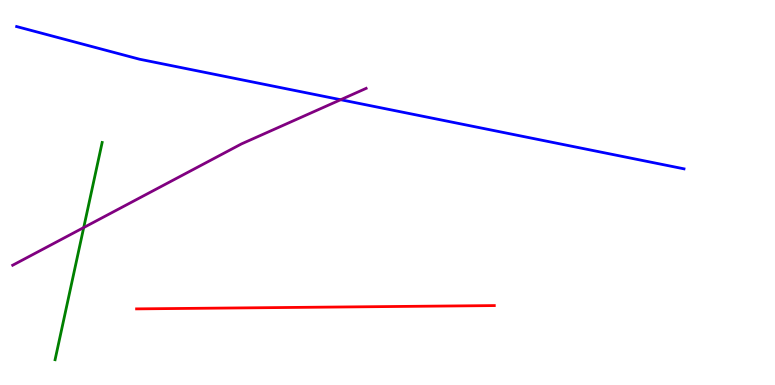[{'lines': ['blue', 'red'], 'intersections': []}, {'lines': ['green', 'red'], 'intersections': []}, {'lines': ['purple', 'red'], 'intersections': []}, {'lines': ['blue', 'green'], 'intersections': []}, {'lines': ['blue', 'purple'], 'intersections': [{'x': 4.4, 'y': 7.41}]}, {'lines': ['green', 'purple'], 'intersections': [{'x': 1.08, 'y': 4.09}]}]